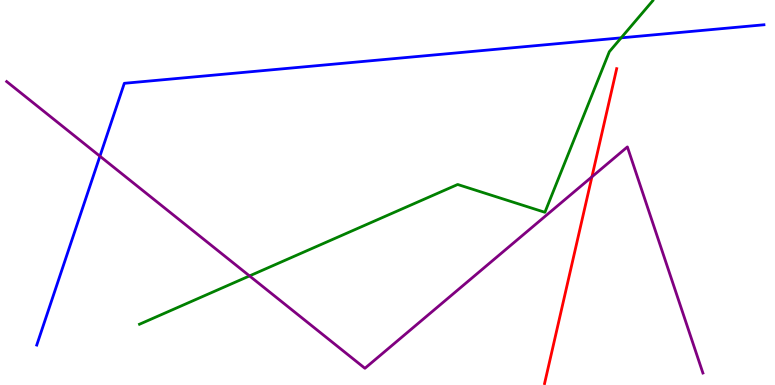[{'lines': ['blue', 'red'], 'intersections': []}, {'lines': ['green', 'red'], 'intersections': []}, {'lines': ['purple', 'red'], 'intersections': [{'x': 7.64, 'y': 5.41}]}, {'lines': ['blue', 'green'], 'intersections': [{'x': 8.01, 'y': 9.02}]}, {'lines': ['blue', 'purple'], 'intersections': [{'x': 1.29, 'y': 5.94}]}, {'lines': ['green', 'purple'], 'intersections': [{'x': 3.22, 'y': 2.83}]}]